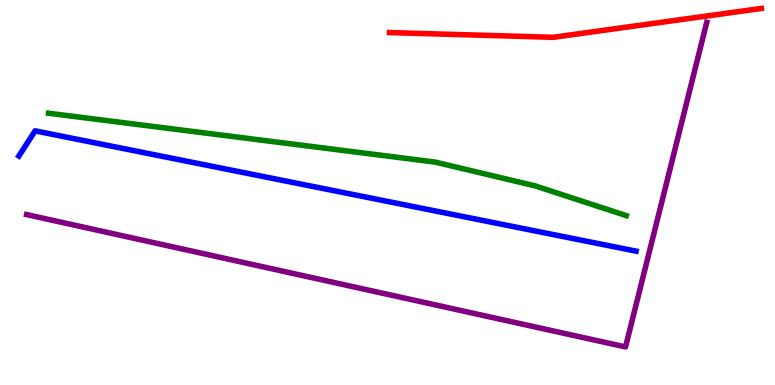[{'lines': ['blue', 'red'], 'intersections': []}, {'lines': ['green', 'red'], 'intersections': []}, {'lines': ['purple', 'red'], 'intersections': []}, {'lines': ['blue', 'green'], 'intersections': []}, {'lines': ['blue', 'purple'], 'intersections': []}, {'lines': ['green', 'purple'], 'intersections': []}]